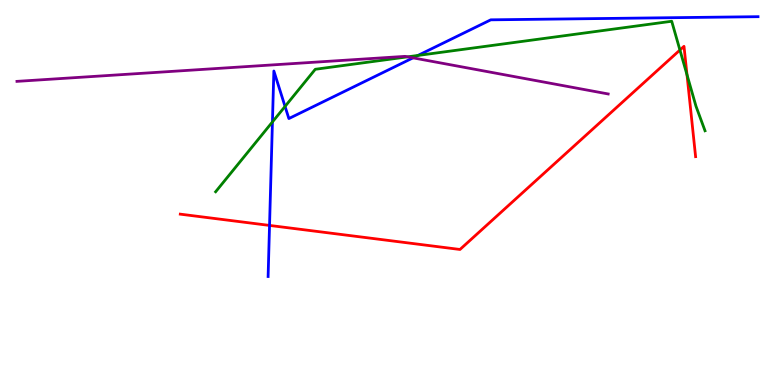[{'lines': ['blue', 'red'], 'intersections': [{'x': 3.48, 'y': 4.14}]}, {'lines': ['green', 'red'], 'intersections': [{'x': 8.77, 'y': 8.7}, {'x': 8.86, 'y': 8.06}]}, {'lines': ['purple', 'red'], 'intersections': []}, {'lines': ['blue', 'green'], 'intersections': [{'x': 3.52, 'y': 6.83}, {'x': 3.68, 'y': 7.24}, {'x': 5.39, 'y': 8.56}]}, {'lines': ['blue', 'purple'], 'intersections': [{'x': 5.33, 'y': 8.5}]}, {'lines': ['green', 'purple'], 'intersections': [{'x': 5.26, 'y': 8.52}]}]